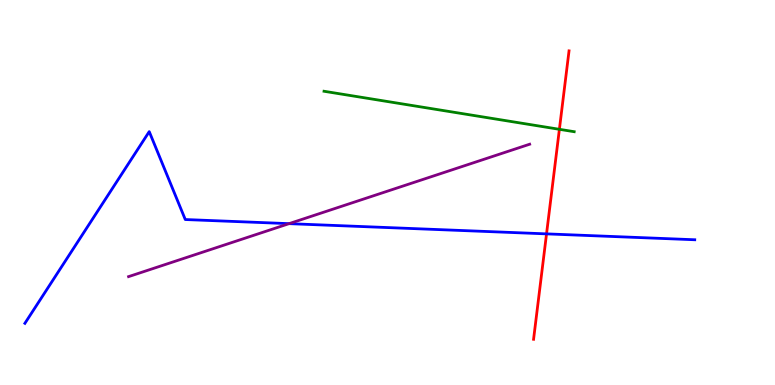[{'lines': ['blue', 'red'], 'intersections': [{'x': 7.05, 'y': 3.93}]}, {'lines': ['green', 'red'], 'intersections': [{'x': 7.22, 'y': 6.64}]}, {'lines': ['purple', 'red'], 'intersections': []}, {'lines': ['blue', 'green'], 'intersections': []}, {'lines': ['blue', 'purple'], 'intersections': [{'x': 3.73, 'y': 4.19}]}, {'lines': ['green', 'purple'], 'intersections': []}]